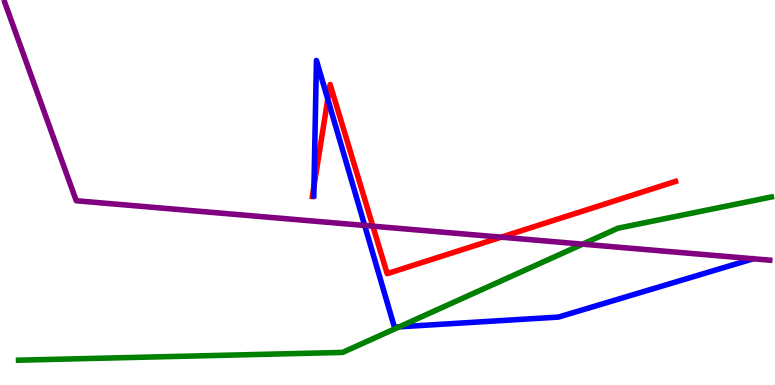[{'lines': ['blue', 'red'], 'intersections': [{'x': 4.05, 'y': 5.16}, {'x': 4.23, 'y': 7.42}]}, {'lines': ['green', 'red'], 'intersections': []}, {'lines': ['purple', 'red'], 'intersections': [{'x': 4.81, 'y': 4.13}, {'x': 6.47, 'y': 3.84}]}, {'lines': ['blue', 'green'], 'intersections': [{'x': 5.15, 'y': 1.51}]}, {'lines': ['blue', 'purple'], 'intersections': [{'x': 4.71, 'y': 4.14}]}, {'lines': ['green', 'purple'], 'intersections': [{'x': 7.52, 'y': 3.66}]}]